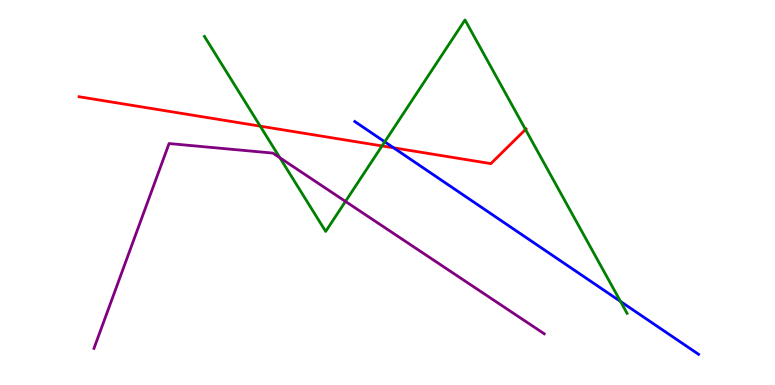[{'lines': ['blue', 'red'], 'intersections': [{'x': 5.08, 'y': 6.16}]}, {'lines': ['green', 'red'], 'intersections': [{'x': 3.36, 'y': 6.72}, {'x': 4.93, 'y': 6.21}, {'x': 6.78, 'y': 6.64}]}, {'lines': ['purple', 'red'], 'intersections': []}, {'lines': ['blue', 'green'], 'intersections': [{'x': 4.96, 'y': 6.32}, {'x': 8.01, 'y': 2.17}]}, {'lines': ['blue', 'purple'], 'intersections': []}, {'lines': ['green', 'purple'], 'intersections': [{'x': 3.61, 'y': 5.9}, {'x': 4.46, 'y': 4.77}]}]